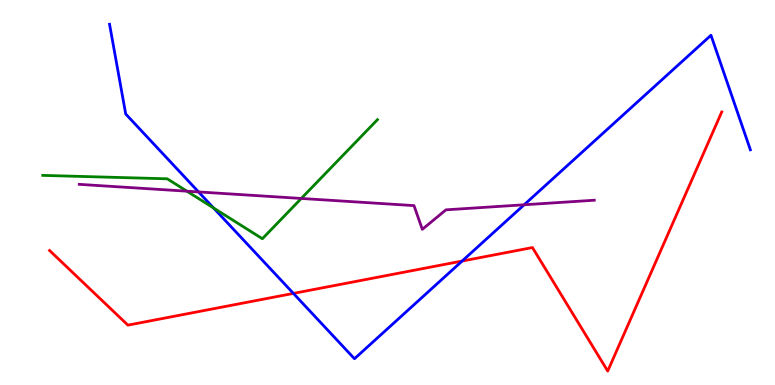[{'lines': ['blue', 'red'], 'intersections': [{'x': 3.79, 'y': 2.38}, {'x': 5.96, 'y': 3.22}]}, {'lines': ['green', 'red'], 'intersections': []}, {'lines': ['purple', 'red'], 'intersections': []}, {'lines': ['blue', 'green'], 'intersections': [{'x': 2.76, 'y': 4.6}]}, {'lines': ['blue', 'purple'], 'intersections': [{'x': 2.56, 'y': 5.01}, {'x': 6.76, 'y': 4.68}]}, {'lines': ['green', 'purple'], 'intersections': [{'x': 2.41, 'y': 5.03}, {'x': 3.89, 'y': 4.85}]}]